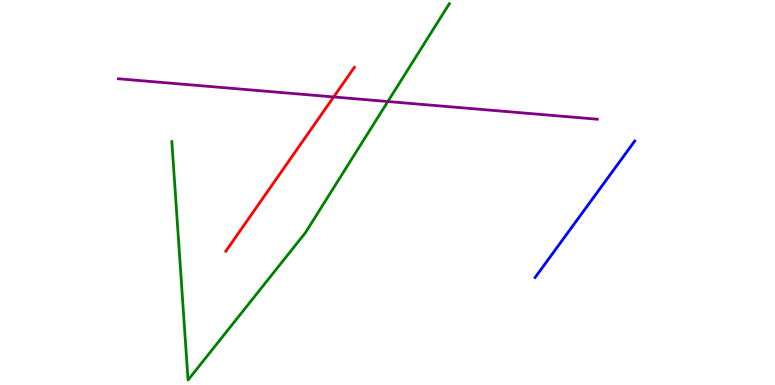[{'lines': ['blue', 'red'], 'intersections': []}, {'lines': ['green', 'red'], 'intersections': []}, {'lines': ['purple', 'red'], 'intersections': [{'x': 4.31, 'y': 7.48}]}, {'lines': ['blue', 'green'], 'intersections': []}, {'lines': ['blue', 'purple'], 'intersections': []}, {'lines': ['green', 'purple'], 'intersections': [{'x': 5.0, 'y': 7.36}]}]